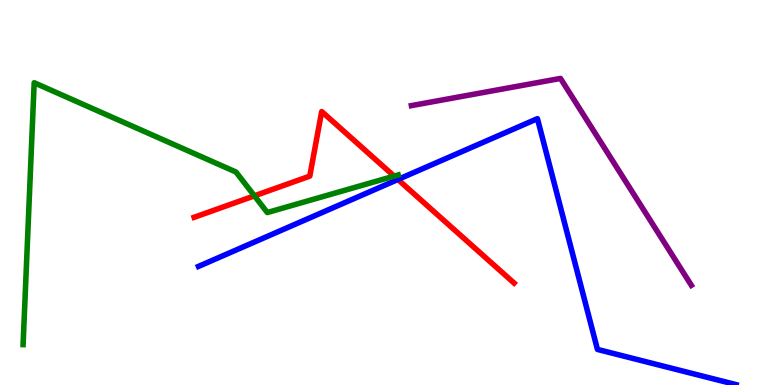[{'lines': ['blue', 'red'], 'intersections': [{'x': 5.13, 'y': 5.34}]}, {'lines': ['green', 'red'], 'intersections': [{'x': 3.28, 'y': 4.91}, {'x': 5.09, 'y': 5.43}]}, {'lines': ['purple', 'red'], 'intersections': []}, {'lines': ['blue', 'green'], 'intersections': []}, {'lines': ['blue', 'purple'], 'intersections': []}, {'lines': ['green', 'purple'], 'intersections': []}]